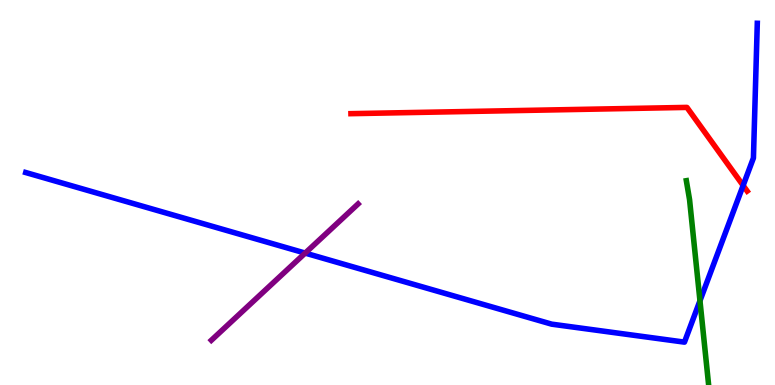[{'lines': ['blue', 'red'], 'intersections': [{'x': 9.59, 'y': 5.18}]}, {'lines': ['green', 'red'], 'intersections': []}, {'lines': ['purple', 'red'], 'intersections': []}, {'lines': ['blue', 'green'], 'intersections': [{'x': 9.03, 'y': 2.19}]}, {'lines': ['blue', 'purple'], 'intersections': [{'x': 3.94, 'y': 3.43}]}, {'lines': ['green', 'purple'], 'intersections': []}]